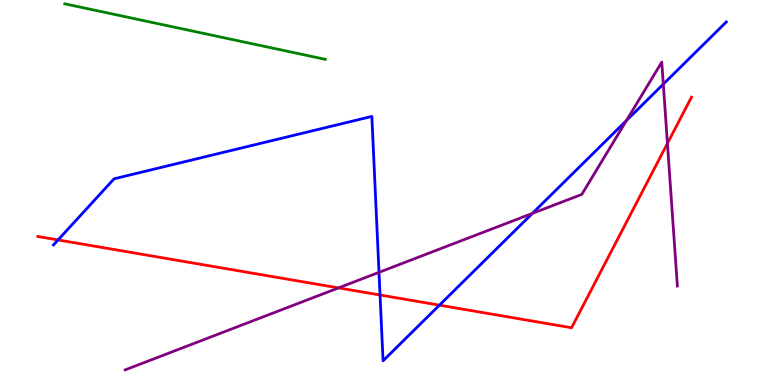[{'lines': ['blue', 'red'], 'intersections': [{'x': 0.749, 'y': 3.77}, {'x': 4.9, 'y': 2.34}, {'x': 5.67, 'y': 2.07}]}, {'lines': ['green', 'red'], 'intersections': []}, {'lines': ['purple', 'red'], 'intersections': [{'x': 4.37, 'y': 2.52}, {'x': 8.61, 'y': 6.27}]}, {'lines': ['blue', 'green'], 'intersections': []}, {'lines': ['blue', 'purple'], 'intersections': [{'x': 4.89, 'y': 2.93}, {'x': 6.87, 'y': 4.46}, {'x': 8.08, 'y': 6.87}, {'x': 8.56, 'y': 7.81}]}, {'lines': ['green', 'purple'], 'intersections': []}]